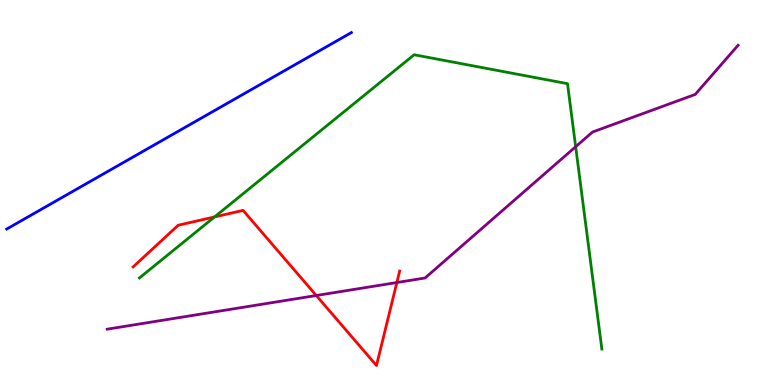[{'lines': ['blue', 'red'], 'intersections': []}, {'lines': ['green', 'red'], 'intersections': [{'x': 2.77, 'y': 4.37}]}, {'lines': ['purple', 'red'], 'intersections': [{'x': 4.08, 'y': 2.32}, {'x': 5.12, 'y': 2.66}]}, {'lines': ['blue', 'green'], 'intersections': []}, {'lines': ['blue', 'purple'], 'intersections': []}, {'lines': ['green', 'purple'], 'intersections': [{'x': 7.43, 'y': 6.19}]}]